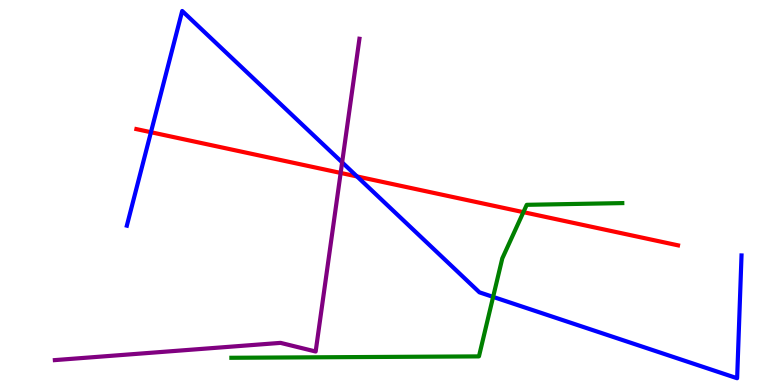[{'lines': ['blue', 'red'], 'intersections': [{'x': 1.95, 'y': 6.57}, {'x': 4.61, 'y': 5.42}]}, {'lines': ['green', 'red'], 'intersections': [{'x': 6.75, 'y': 4.49}]}, {'lines': ['purple', 'red'], 'intersections': [{'x': 4.4, 'y': 5.51}]}, {'lines': ['blue', 'green'], 'intersections': [{'x': 6.36, 'y': 2.29}]}, {'lines': ['blue', 'purple'], 'intersections': [{'x': 4.41, 'y': 5.78}]}, {'lines': ['green', 'purple'], 'intersections': []}]